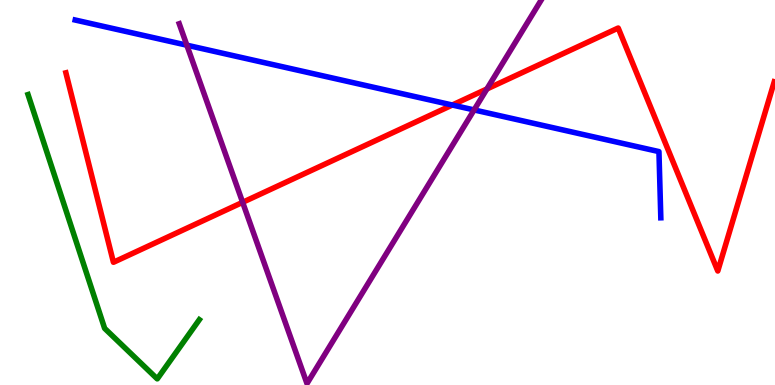[{'lines': ['blue', 'red'], 'intersections': [{'x': 5.84, 'y': 7.27}]}, {'lines': ['green', 'red'], 'intersections': []}, {'lines': ['purple', 'red'], 'intersections': [{'x': 3.13, 'y': 4.74}, {'x': 6.28, 'y': 7.69}]}, {'lines': ['blue', 'green'], 'intersections': []}, {'lines': ['blue', 'purple'], 'intersections': [{'x': 2.41, 'y': 8.83}, {'x': 6.12, 'y': 7.14}]}, {'lines': ['green', 'purple'], 'intersections': []}]